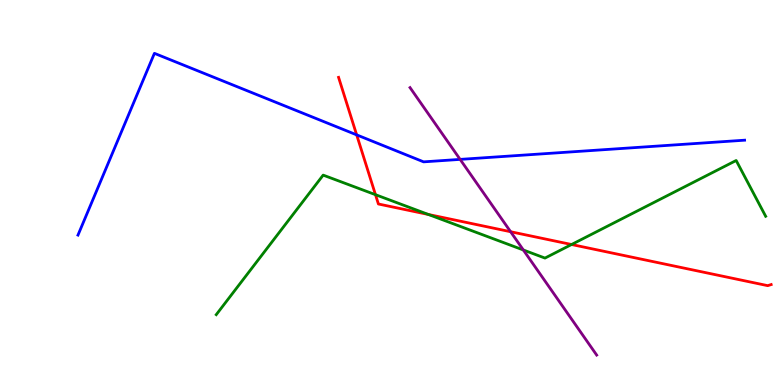[{'lines': ['blue', 'red'], 'intersections': [{'x': 4.6, 'y': 6.5}]}, {'lines': ['green', 'red'], 'intersections': [{'x': 4.84, 'y': 4.94}, {'x': 5.53, 'y': 4.43}, {'x': 7.37, 'y': 3.65}]}, {'lines': ['purple', 'red'], 'intersections': [{'x': 6.59, 'y': 3.98}]}, {'lines': ['blue', 'green'], 'intersections': []}, {'lines': ['blue', 'purple'], 'intersections': [{'x': 5.94, 'y': 5.86}]}, {'lines': ['green', 'purple'], 'intersections': [{'x': 6.75, 'y': 3.51}]}]